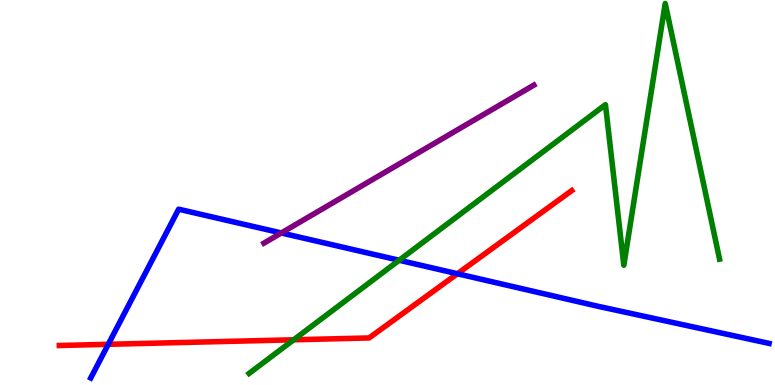[{'lines': ['blue', 'red'], 'intersections': [{'x': 1.4, 'y': 1.06}, {'x': 5.9, 'y': 2.89}]}, {'lines': ['green', 'red'], 'intersections': [{'x': 3.79, 'y': 1.17}]}, {'lines': ['purple', 'red'], 'intersections': []}, {'lines': ['blue', 'green'], 'intersections': [{'x': 5.15, 'y': 3.24}]}, {'lines': ['blue', 'purple'], 'intersections': [{'x': 3.63, 'y': 3.95}]}, {'lines': ['green', 'purple'], 'intersections': []}]